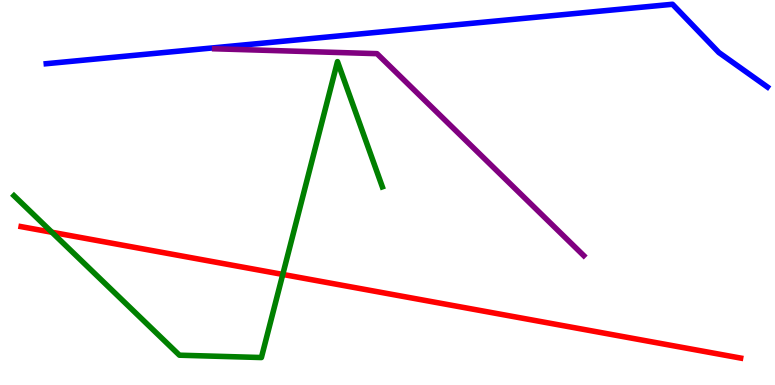[{'lines': ['blue', 'red'], 'intersections': []}, {'lines': ['green', 'red'], 'intersections': [{'x': 0.67, 'y': 3.97}, {'x': 3.65, 'y': 2.87}]}, {'lines': ['purple', 'red'], 'intersections': []}, {'lines': ['blue', 'green'], 'intersections': []}, {'lines': ['blue', 'purple'], 'intersections': []}, {'lines': ['green', 'purple'], 'intersections': []}]